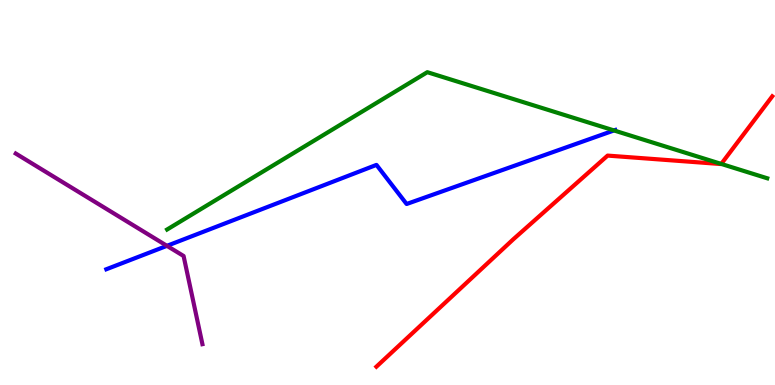[{'lines': ['blue', 'red'], 'intersections': []}, {'lines': ['green', 'red'], 'intersections': [{'x': 9.31, 'y': 5.74}]}, {'lines': ['purple', 'red'], 'intersections': []}, {'lines': ['blue', 'green'], 'intersections': [{'x': 7.92, 'y': 6.61}]}, {'lines': ['blue', 'purple'], 'intersections': [{'x': 2.15, 'y': 3.61}]}, {'lines': ['green', 'purple'], 'intersections': []}]